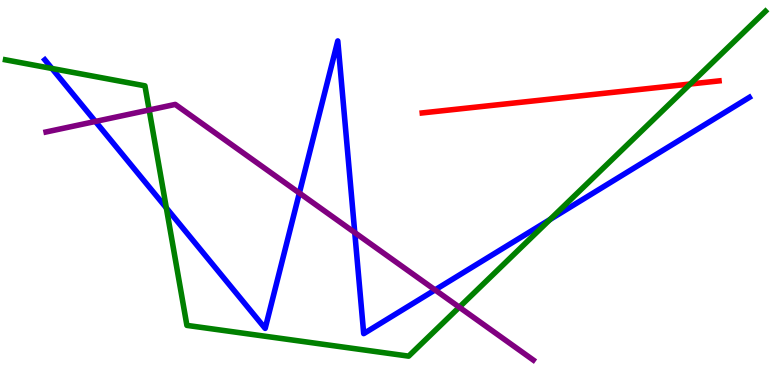[{'lines': ['blue', 'red'], 'intersections': []}, {'lines': ['green', 'red'], 'intersections': [{'x': 8.91, 'y': 7.82}]}, {'lines': ['purple', 'red'], 'intersections': []}, {'lines': ['blue', 'green'], 'intersections': [{'x': 0.67, 'y': 8.22}, {'x': 2.15, 'y': 4.6}, {'x': 7.1, 'y': 4.3}]}, {'lines': ['blue', 'purple'], 'intersections': [{'x': 1.23, 'y': 6.85}, {'x': 3.86, 'y': 4.99}, {'x': 4.58, 'y': 3.96}, {'x': 5.61, 'y': 2.47}]}, {'lines': ['green', 'purple'], 'intersections': [{'x': 1.92, 'y': 7.14}, {'x': 5.93, 'y': 2.02}]}]